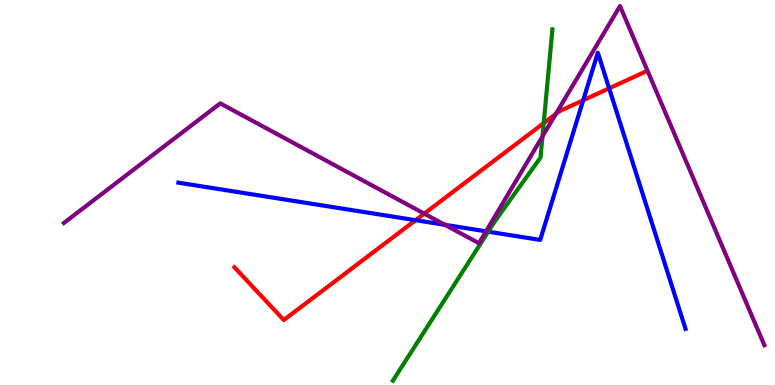[{'lines': ['blue', 'red'], 'intersections': [{'x': 5.36, 'y': 4.28}, {'x': 7.53, 'y': 7.4}, {'x': 7.86, 'y': 7.71}]}, {'lines': ['green', 'red'], 'intersections': [{'x': 7.02, 'y': 6.8}]}, {'lines': ['purple', 'red'], 'intersections': [{'x': 5.47, 'y': 4.45}, {'x': 7.17, 'y': 7.04}]}, {'lines': ['blue', 'green'], 'intersections': [{'x': 6.3, 'y': 3.98}]}, {'lines': ['blue', 'purple'], 'intersections': [{'x': 5.74, 'y': 4.16}, {'x': 6.27, 'y': 3.99}]}, {'lines': ['green', 'purple'], 'intersections': [{'x': 7.0, 'y': 6.46}]}]